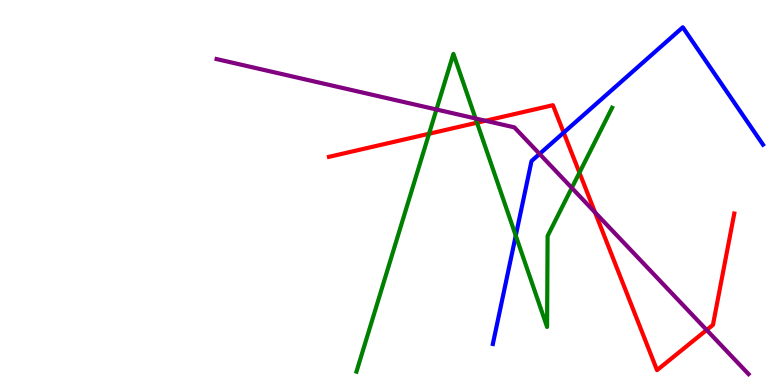[{'lines': ['blue', 'red'], 'intersections': [{'x': 7.27, 'y': 6.56}]}, {'lines': ['green', 'red'], 'intersections': [{'x': 5.54, 'y': 6.53}, {'x': 6.16, 'y': 6.81}, {'x': 7.48, 'y': 5.51}]}, {'lines': ['purple', 'red'], 'intersections': [{'x': 6.26, 'y': 6.86}, {'x': 7.68, 'y': 4.48}, {'x': 9.12, 'y': 1.43}]}, {'lines': ['blue', 'green'], 'intersections': [{'x': 6.65, 'y': 3.88}]}, {'lines': ['blue', 'purple'], 'intersections': [{'x': 6.96, 'y': 6.0}]}, {'lines': ['green', 'purple'], 'intersections': [{'x': 5.63, 'y': 7.16}, {'x': 6.14, 'y': 6.92}, {'x': 7.38, 'y': 5.12}]}]